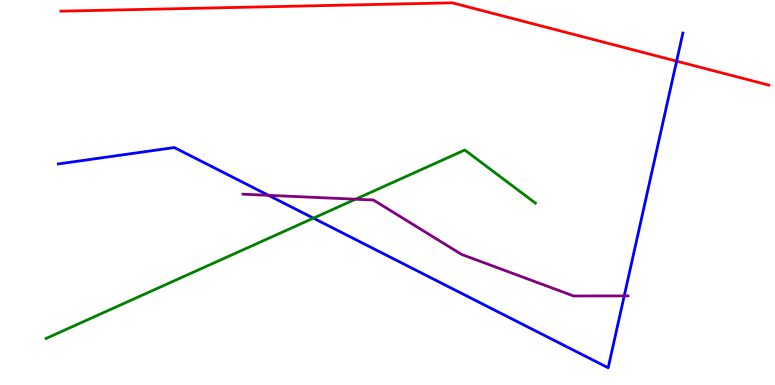[{'lines': ['blue', 'red'], 'intersections': [{'x': 8.73, 'y': 8.41}]}, {'lines': ['green', 'red'], 'intersections': []}, {'lines': ['purple', 'red'], 'intersections': []}, {'lines': ['blue', 'green'], 'intersections': [{'x': 4.04, 'y': 4.33}]}, {'lines': ['blue', 'purple'], 'intersections': [{'x': 3.46, 'y': 4.93}, {'x': 8.05, 'y': 2.31}]}, {'lines': ['green', 'purple'], 'intersections': [{'x': 4.59, 'y': 4.83}]}]